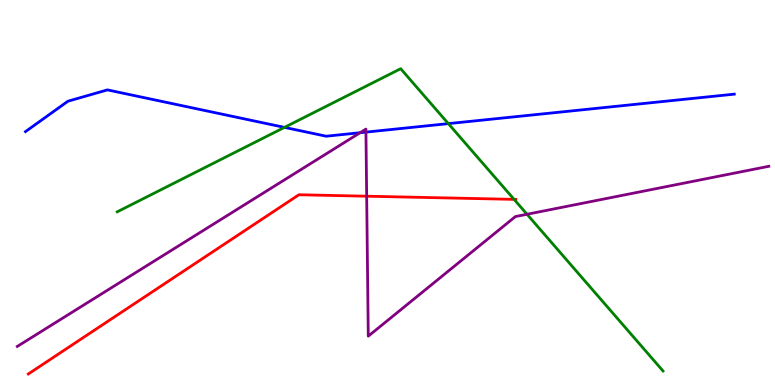[{'lines': ['blue', 'red'], 'intersections': []}, {'lines': ['green', 'red'], 'intersections': [{'x': 6.63, 'y': 4.82}]}, {'lines': ['purple', 'red'], 'intersections': [{'x': 4.73, 'y': 4.9}]}, {'lines': ['blue', 'green'], 'intersections': [{'x': 3.67, 'y': 6.69}, {'x': 5.79, 'y': 6.79}]}, {'lines': ['blue', 'purple'], 'intersections': [{'x': 4.65, 'y': 6.55}, {'x': 4.72, 'y': 6.57}]}, {'lines': ['green', 'purple'], 'intersections': [{'x': 6.8, 'y': 4.43}]}]